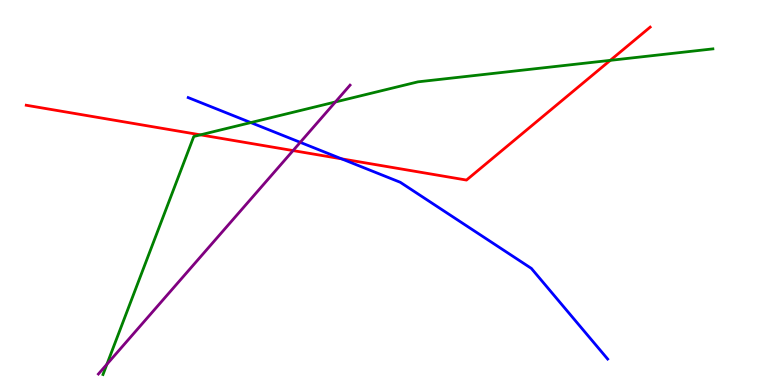[{'lines': ['blue', 'red'], 'intersections': [{'x': 4.41, 'y': 5.87}]}, {'lines': ['green', 'red'], 'intersections': [{'x': 2.59, 'y': 6.5}, {'x': 7.87, 'y': 8.43}]}, {'lines': ['purple', 'red'], 'intersections': [{'x': 3.78, 'y': 6.09}]}, {'lines': ['blue', 'green'], 'intersections': [{'x': 3.24, 'y': 6.82}]}, {'lines': ['blue', 'purple'], 'intersections': [{'x': 3.87, 'y': 6.3}]}, {'lines': ['green', 'purple'], 'intersections': [{'x': 1.38, 'y': 0.539}, {'x': 4.33, 'y': 7.35}]}]